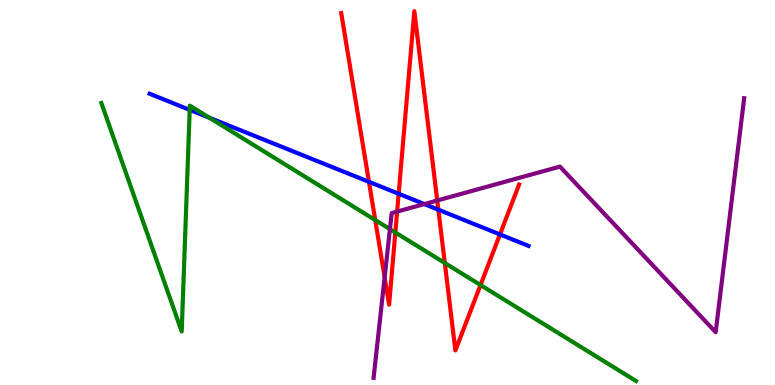[{'lines': ['blue', 'red'], 'intersections': [{'x': 4.76, 'y': 5.28}, {'x': 5.14, 'y': 4.97}, {'x': 5.66, 'y': 4.55}, {'x': 6.45, 'y': 3.91}]}, {'lines': ['green', 'red'], 'intersections': [{'x': 4.84, 'y': 4.28}, {'x': 5.1, 'y': 3.96}, {'x': 5.74, 'y': 3.17}, {'x': 6.2, 'y': 2.6}]}, {'lines': ['purple', 'red'], 'intersections': [{'x': 4.96, 'y': 2.8}, {'x': 5.12, 'y': 4.5}, {'x': 5.64, 'y': 4.79}]}, {'lines': ['blue', 'green'], 'intersections': [{'x': 2.45, 'y': 7.15}, {'x': 2.7, 'y': 6.94}]}, {'lines': ['blue', 'purple'], 'intersections': [{'x': 5.48, 'y': 4.7}]}, {'lines': ['green', 'purple'], 'intersections': [{'x': 5.03, 'y': 4.05}]}]